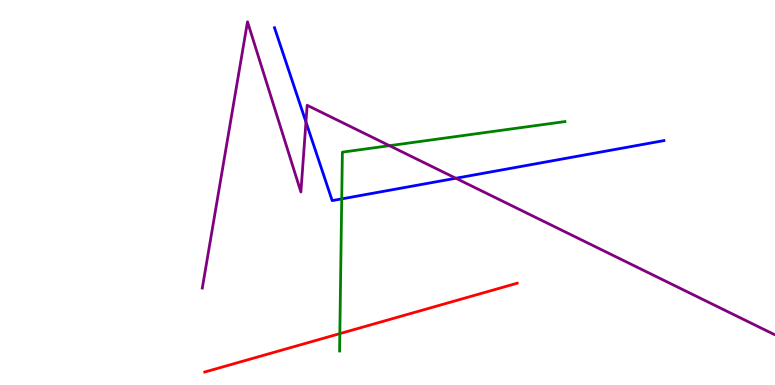[{'lines': ['blue', 'red'], 'intersections': []}, {'lines': ['green', 'red'], 'intersections': [{'x': 4.38, 'y': 1.33}]}, {'lines': ['purple', 'red'], 'intersections': []}, {'lines': ['blue', 'green'], 'intersections': [{'x': 4.41, 'y': 4.83}]}, {'lines': ['blue', 'purple'], 'intersections': [{'x': 3.95, 'y': 6.83}, {'x': 5.88, 'y': 5.37}]}, {'lines': ['green', 'purple'], 'intersections': [{'x': 5.03, 'y': 6.22}]}]